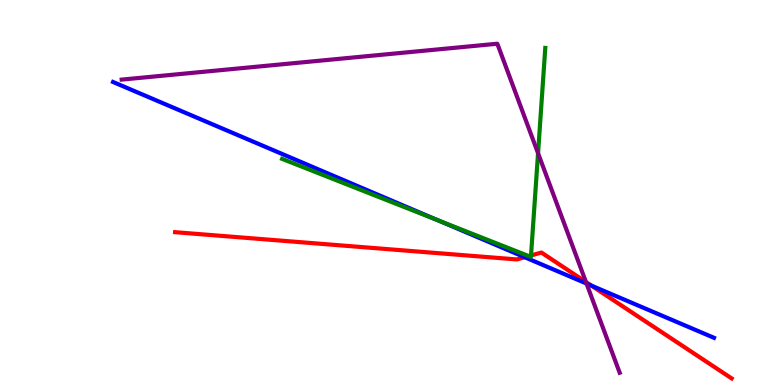[{'lines': ['blue', 'red'], 'intersections': [{'x': 6.77, 'y': 3.32}, {'x': 7.63, 'y': 2.58}]}, {'lines': ['green', 'red'], 'intersections': [{'x': 6.82, 'y': 3.35}, {'x': 6.85, 'y': 3.36}]}, {'lines': ['purple', 'red'], 'intersections': [{'x': 7.56, 'y': 2.67}]}, {'lines': ['blue', 'green'], 'intersections': [{'x': 5.65, 'y': 4.28}]}, {'lines': ['blue', 'purple'], 'intersections': [{'x': 7.57, 'y': 2.64}]}, {'lines': ['green', 'purple'], 'intersections': [{'x': 6.94, 'y': 6.02}]}]